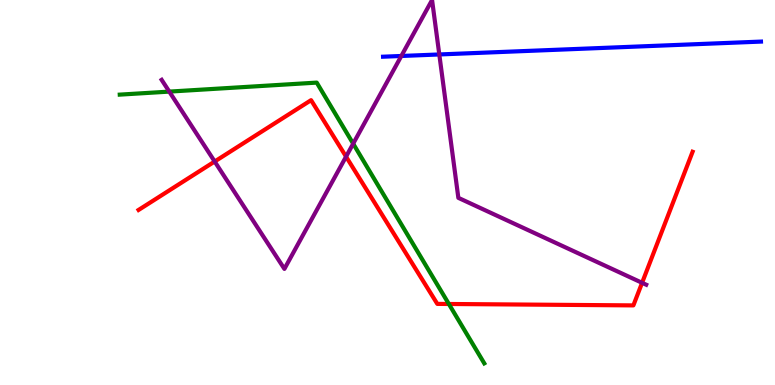[{'lines': ['blue', 'red'], 'intersections': []}, {'lines': ['green', 'red'], 'intersections': [{'x': 5.79, 'y': 2.1}]}, {'lines': ['purple', 'red'], 'intersections': [{'x': 2.77, 'y': 5.8}, {'x': 4.47, 'y': 5.93}, {'x': 8.28, 'y': 2.65}]}, {'lines': ['blue', 'green'], 'intersections': []}, {'lines': ['blue', 'purple'], 'intersections': [{'x': 5.18, 'y': 8.55}, {'x': 5.67, 'y': 8.59}]}, {'lines': ['green', 'purple'], 'intersections': [{'x': 2.18, 'y': 7.62}, {'x': 4.56, 'y': 6.27}]}]